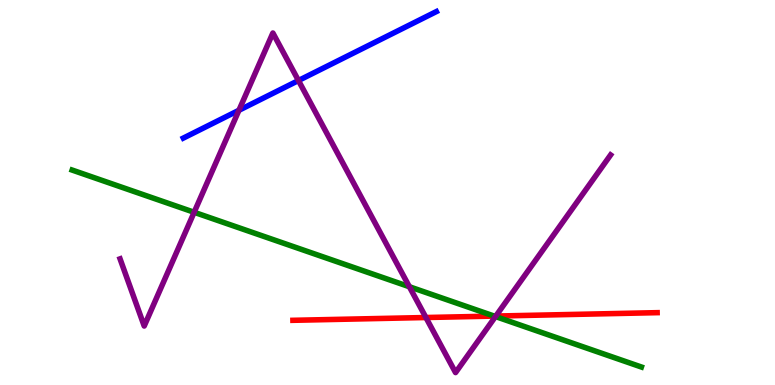[{'lines': ['blue', 'red'], 'intersections': []}, {'lines': ['green', 'red'], 'intersections': [{'x': 6.38, 'y': 1.79}]}, {'lines': ['purple', 'red'], 'intersections': [{'x': 5.5, 'y': 1.75}, {'x': 6.4, 'y': 1.79}]}, {'lines': ['blue', 'green'], 'intersections': []}, {'lines': ['blue', 'purple'], 'intersections': [{'x': 3.08, 'y': 7.14}, {'x': 3.85, 'y': 7.91}]}, {'lines': ['green', 'purple'], 'intersections': [{'x': 2.51, 'y': 4.49}, {'x': 5.28, 'y': 2.55}, {'x': 6.39, 'y': 1.78}]}]